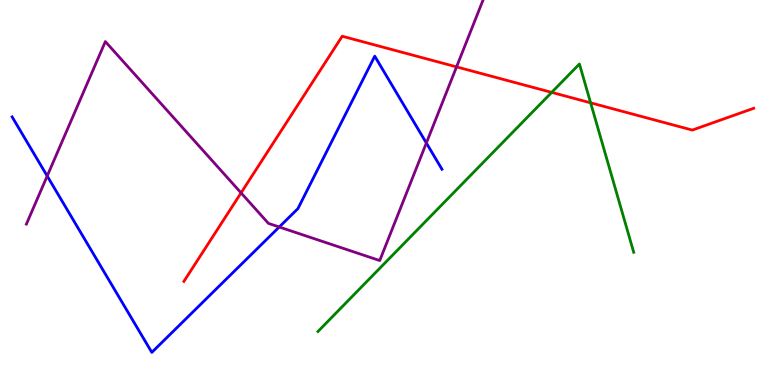[{'lines': ['blue', 'red'], 'intersections': []}, {'lines': ['green', 'red'], 'intersections': [{'x': 7.12, 'y': 7.6}, {'x': 7.62, 'y': 7.33}]}, {'lines': ['purple', 'red'], 'intersections': [{'x': 3.11, 'y': 4.99}, {'x': 5.89, 'y': 8.26}]}, {'lines': ['blue', 'green'], 'intersections': []}, {'lines': ['blue', 'purple'], 'intersections': [{'x': 0.609, 'y': 5.43}, {'x': 3.6, 'y': 4.1}, {'x': 5.5, 'y': 6.29}]}, {'lines': ['green', 'purple'], 'intersections': []}]